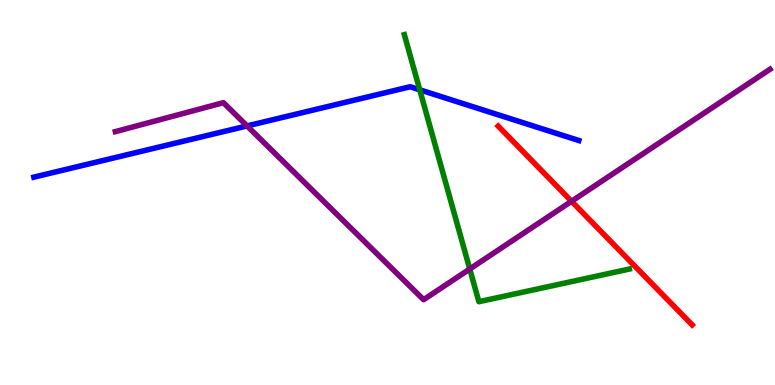[{'lines': ['blue', 'red'], 'intersections': []}, {'lines': ['green', 'red'], 'intersections': []}, {'lines': ['purple', 'red'], 'intersections': [{'x': 7.37, 'y': 4.77}]}, {'lines': ['blue', 'green'], 'intersections': [{'x': 5.42, 'y': 7.67}]}, {'lines': ['blue', 'purple'], 'intersections': [{'x': 3.19, 'y': 6.73}]}, {'lines': ['green', 'purple'], 'intersections': [{'x': 6.06, 'y': 3.01}]}]